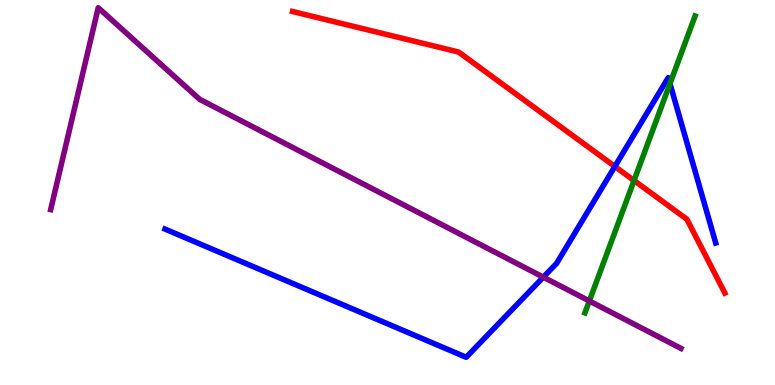[{'lines': ['blue', 'red'], 'intersections': [{'x': 7.93, 'y': 5.68}]}, {'lines': ['green', 'red'], 'intersections': [{'x': 8.18, 'y': 5.31}]}, {'lines': ['purple', 'red'], 'intersections': []}, {'lines': ['blue', 'green'], 'intersections': [{'x': 8.64, 'y': 7.83}]}, {'lines': ['blue', 'purple'], 'intersections': [{'x': 7.01, 'y': 2.8}]}, {'lines': ['green', 'purple'], 'intersections': [{'x': 7.6, 'y': 2.18}]}]